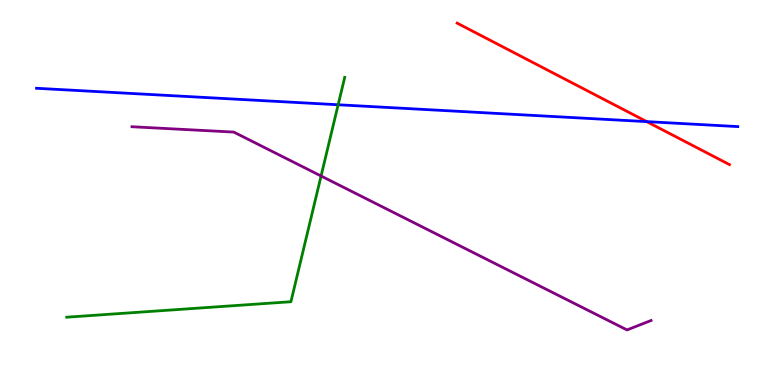[{'lines': ['blue', 'red'], 'intersections': [{'x': 8.34, 'y': 6.84}]}, {'lines': ['green', 'red'], 'intersections': []}, {'lines': ['purple', 'red'], 'intersections': []}, {'lines': ['blue', 'green'], 'intersections': [{'x': 4.36, 'y': 7.28}]}, {'lines': ['blue', 'purple'], 'intersections': []}, {'lines': ['green', 'purple'], 'intersections': [{'x': 4.14, 'y': 5.43}]}]